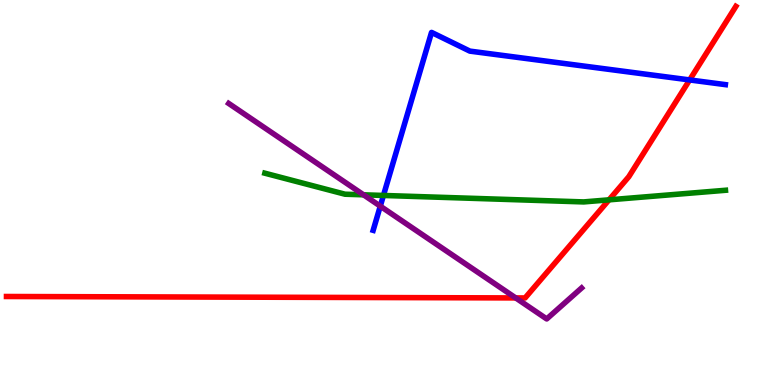[{'lines': ['blue', 'red'], 'intersections': [{'x': 8.9, 'y': 7.92}]}, {'lines': ['green', 'red'], 'intersections': [{'x': 7.86, 'y': 4.81}]}, {'lines': ['purple', 'red'], 'intersections': [{'x': 6.65, 'y': 2.26}]}, {'lines': ['blue', 'green'], 'intersections': [{'x': 4.95, 'y': 4.92}]}, {'lines': ['blue', 'purple'], 'intersections': [{'x': 4.91, 'y': 4.65}]}, {'lines': ['green', 'purple'], 'intersections': [{'x': 4.69, 'y': 4.94}]}]